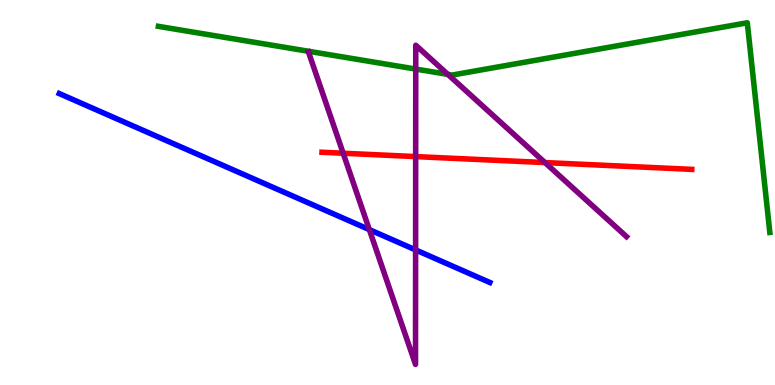[{'lines': ['blue', 'red'], 'intersections': []}, {'lines': ['green', 'red'], 'intersections': []}, {'lines': ['purple', 'red'], 'intersections': [{'x': 4.43, 'y': 6.02}, {'x': 5.36, 'y': 5.93}, {'x': 7.03, 'y': 5.78}]}, {'lines': ['blue', 'green'], 'intersections': []}, {'lines': ['blue', 'purple'], 'intersections': [{'x': 4.77, 'y': 4.04}, {'x': 5.36, 'y': 3.51}]}, {'lines': ['green', 'purple'], 'intersections': [{'x': 5.36, 'y': 8.21}, {'x': 5.78, 'y': 8.07}]}]